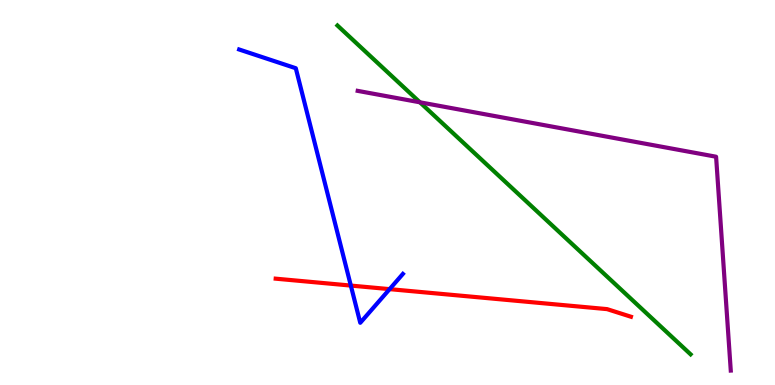[{'lines': ['blue', 'red'], 'intersections': [{'x': 4.53, 'y': 2.58}, {'x': 5.03, 'y': 2.49}]}, {'lines': ['green', 'red'], 'intersections': []}, {'lines': ['purple', 'red'], 'intersections': []}, {'lines': ['blue', 'green'], 'intersections': []}, {'lines': ['blue', 'purple'], 'intersections': []}, {'lines': ['green', 'purple'], 'intersections': [{'x': 5.42, 'y': 7.34}]}]